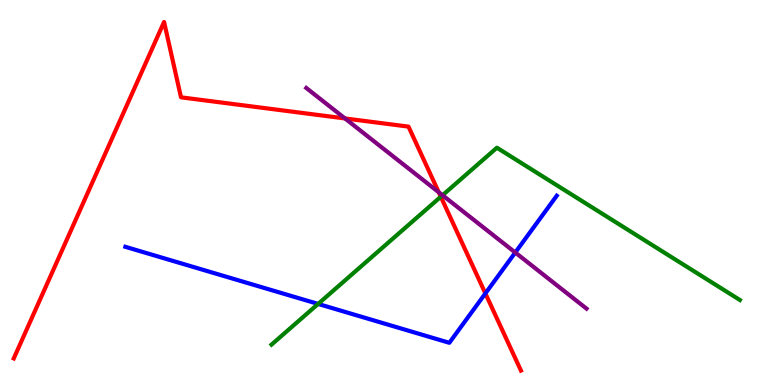[{'lines': ['blue', 'red'], 'intersections': [{'x': 6.26, 'y': 2.38}]}, {'lines': ['green', 'red'], 'intersections': [{'x': 5.69, 'y': 4.89}]}, {'lines': ['purple', 'red'], 'intersections': [{'x': 4.45, 'y': 6.92}, {'x': 5.66, 'y': 5.01}]}, {'lines': ['blue', 'green'], 'intersections': [{'x': 4.1, 'y': 2.11}]}, {'lines': ['blue', 'purple'], 'intersections': [{'x': 6.65, 'y': 3.44}]}, {'lines': ['green', 'purple'], 'intersections': [{'x': 5.71, 'y': 4.93}]}]